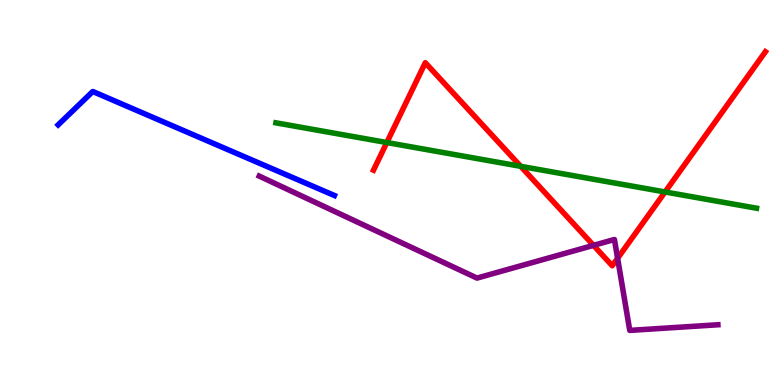[{'lines': ['blue', 'red'], 'intersections': []}, {'lines': ['green', 'red'], 'intersections': [{'x': 4.99, 'y': 6.3}, {'x': 6.72, 'y': 5.68}, {'x': 8.58, 'y': 5.01}]}, {'lines': ['purple', 'red'], 'intersections': [{'x': 7.66, 'y': 3.63}, {'x': 7.97, 'y': 3.29}]}, {'lines': ['blue', 'green'], 'intersections': []}, {'lines': ['blue', 'purple'], 'intersections': []}, {'lines': ['green', 'purple'], 'intersections': []}]